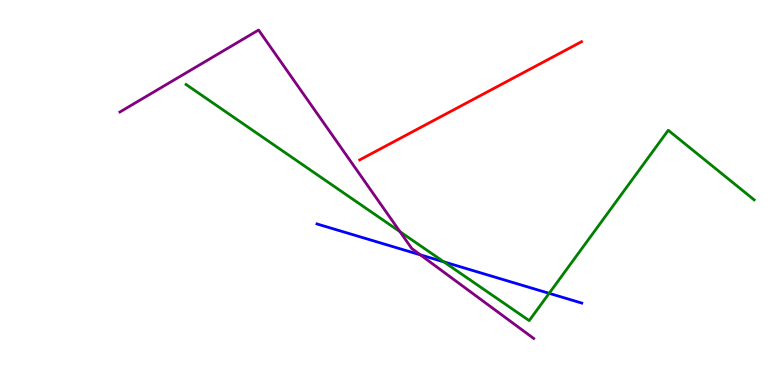[{'lines': ['blue', 'red'], 'intersections': []}, {'lines': ['green', 'red'], 'intersections': []}, {'lines': ['purple', 'red'], 'intersections': []}, {'lines': ['blue', 'green'], 'intersections': [{'x': 5.73, 'y': 3.2}, {'x': 7.09, 'y': 2.38}]}, {'lines': ['blue', 'purple'], 'intersections': [{'x': 5.42, 'y': 3.38}]}, {'lines': ['green', 'purple'], 'intersections': [{'x': 5.16, 'y': 3.98}]}]